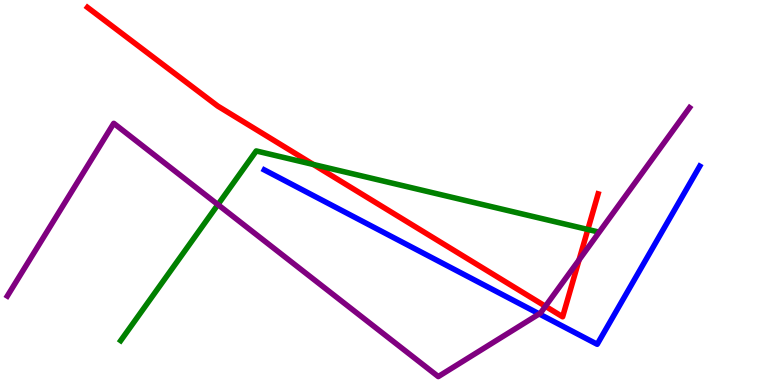[{'lines': ['blue', 'red'], 'intersections': []}, {'lines': ['green', 'red'], 'intersections': [{'x': 4.04, 'y': 5.73}, {'x': 7.59, 'y': 4.04}]}, {'lines': ['purple', 'red'], 'intersections': [{'x': 7.04, 'y': 2.05}, {'x': 7.47, 'y': 3.25}]}, {'lines': ['blue', 'green'], 'intersections': []}, {'lines': ['blue', 'purple'], 'intersections': [{'x': 6.96, 'y': 1.85}]}, {'lines': ['green', 'purple'], 'intersections': [{'x': 2.81, 'y': 4.69}]}]